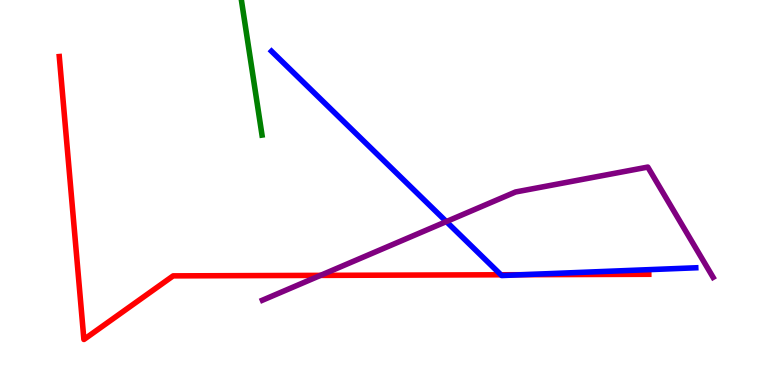[{'lines': ['blue', 'red'], 'intersections': [{'x': 6.46, 'y': 2.86}, {'x': 6.74, 'y': 2.86}]}, {'lines': ['green', 'red'], 'intersections': []}, {'lines': ['purple', 'red'], 'intersections': [{'x': 4.14, 'y': 2.85}]}, {'lines': ['blue', 'green'], 'intersections': []}, {'lines': ['blue', 'purple'], 'intersections': [{'x': 5.76, 'y': 4.24}]}, {'lines': ['green', 'purple'], 'intersections': []}]